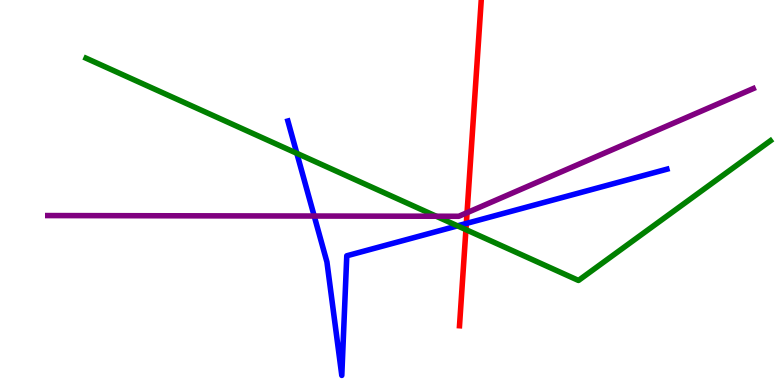[{'lines': ['blue', 'red'], 'intersections': [{'x': 6.02, 'y': 4.2}]}, {'lines': ['green', 'red'], 'intersections': [{'x': 6.01, 'y': 4.04}]}, {'lines': ['purple', 'red'], 'intersections': [{'x': 6.03, 'y': 4.48}]}, {'lines': ['blue', 'green'], 'intersections': [{'x': 3.83, 'y': 6.02}, {'x': 5.9, 'y': 4.13}]}, {'lines': ['blue', 'purple'], 'intersections': [{'x': 4.05, 'y': 4.39}]}, {'lines': ['green', 'purple'], 'intersections': [{'x': 5.63, 'y': 4.38}]}]